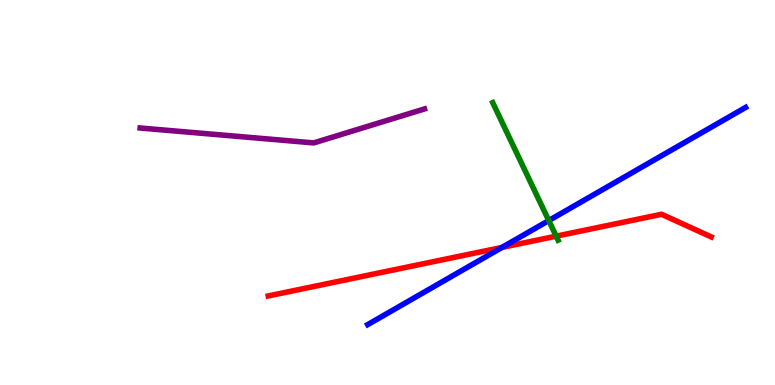[{'lines': ['blue', 'red'], 'intersections': [{'x': 6.48, 'y': 3.57}]}, {'lines': ['green', 'red'], 'intersections': [{'x': 7.18, 'y': 3.87}]}, {'lines': ['purple', 'red'], 'intersections': []}, {'lines': ['blue', 'green'], 'intersections': [{'x': 7.08, 'y': 4.27}]}, {'lines': ['blue', 'purple'], 'intersections': []}, {'lines': ['green', 'purple'], 'intersections': []}]